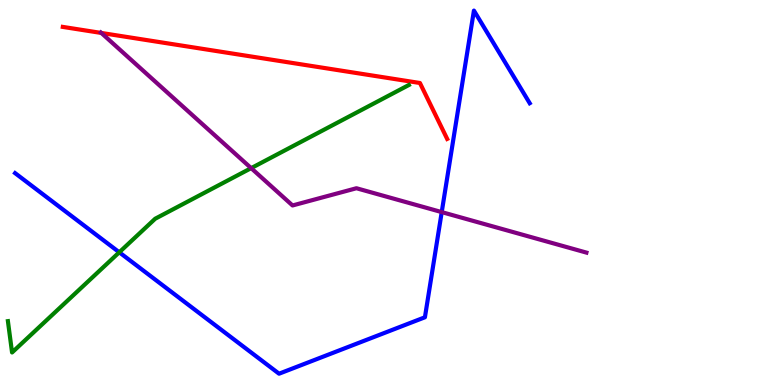[{'lines': ['blue', 'red'], 'intersections': []}, {'lines': ['green', 'red'], 'intersections': []}, {'lines': ['purple', 'red'], 'intersections': [{'x': 1.31, 'y': 9.14}]}, {'lines': ['blue', 'green'], 'intersections': [{'x': 1.54, 'y': 3.45}]}, {'lines': ['blue', 'purple'], 'intersections': [{'x': 5.7, 'y': 4.49}]}, {'lines': ['green', 'purple'], 'intersections': [{'x': 3.24, 'y': 5.63}]}]